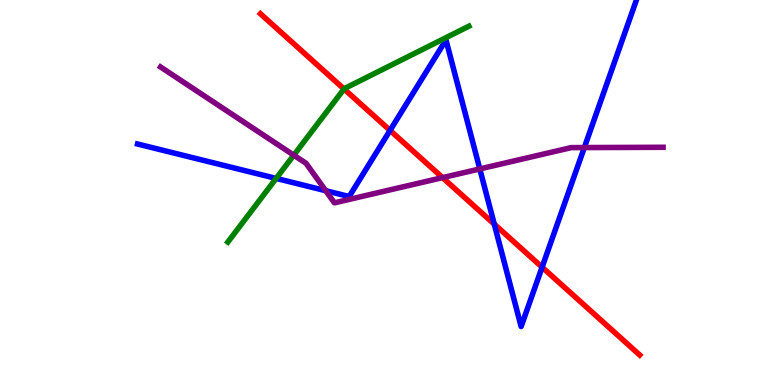[{'lines': ['blue', 'red'], 'intersections': [{'x': 5.03, 'y': 6.61}, {'x': 6.38, 'y': 4.18}, {'x': 6.99, 'y': 3.06}]}, {'lines': ['green', 'red'], 'intersections': [{'x': 4.44, 'y': 7.69}]}, {'lines': ['purple', 'red'], 'intersections': [{'x': 5.71, 'y': 5.39}]}, {'lines': ['blue', 'green'], 'intersections': [{'x': 3.56, 'y': 5.37}]}, {'lines': ['blue', 'purple'], 'intersections': [{'x': 4.2, 'y': 5.05}, {'x': 6.19, 'y': 5.61}, {'x': 7.54, 'y': 6.17}]}, {'lines': ['green', 'purple'], 'intersections': [{'x': 3.79, 'y': 5.97}]}]